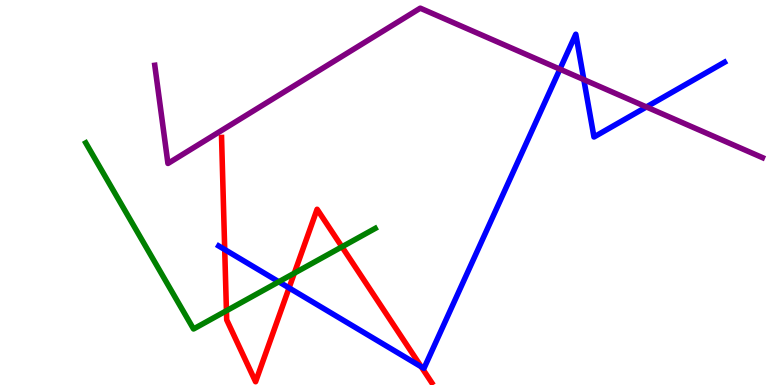[{'lines': ['blue', 'red'], 'intersections': [{'x': 2.9, 'y': 3.52}, {'x': 3.73, 'y': 2.52}, {'x': 5.43, 'y': 0.475}]}, {'lines': ['green', 'red'], 'intersections': [{'x': 2.92, 'y': 1.93}, {'x': 3.8, 'y': 2.9}, {'x': 4.41, 'y': 3.59}]}, {'lines': ['purple', 'red'], 'intersections': []}, {'lines': ['blue', 'green'], 'intersections': [{'x': 3.6, 'y': 2.68}]}, {'lines': ['blue', 'purple'], 'intersections': [{'x': 7.22, 'y': 8.2}, {'x': 7.53, 'y': 7.93}, {'x': 8.34, 'y': 7.22}]}, {'lines': ['green', 'purple'], 'intersections': []}]